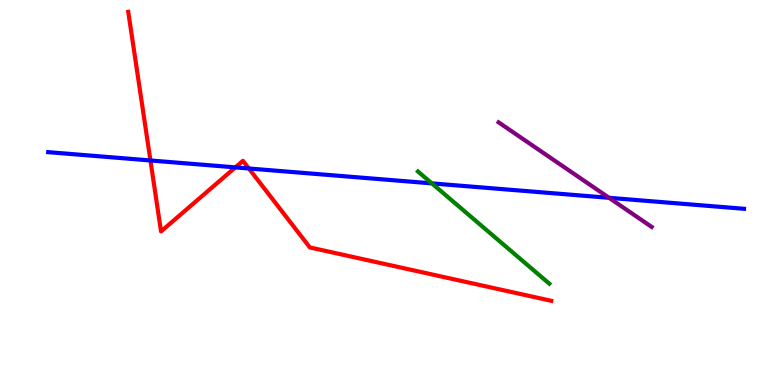[{'lines': ['blue', 'red'], 'intersections': [{'x': 1.94, 'y': 5.83}, {'x': 3.04, 'y': 5.65}, {'x': 3.21, 'y': 5.62}]}, {'lines': ['green', 'red'], 'intersections': []}, {'lines': ['purple', 'red'], 'intersections': []}, {'lines': ['blue', 'green'], 'intersections': [{'x': 5.57, 'y': 5.24}]}, {'lines': ['blue', 'purple'], 'intersections': [{'x': 7.86, 'y': 4.86}]}, {'lines': ['green', 'purple'], 'intersections': []}]